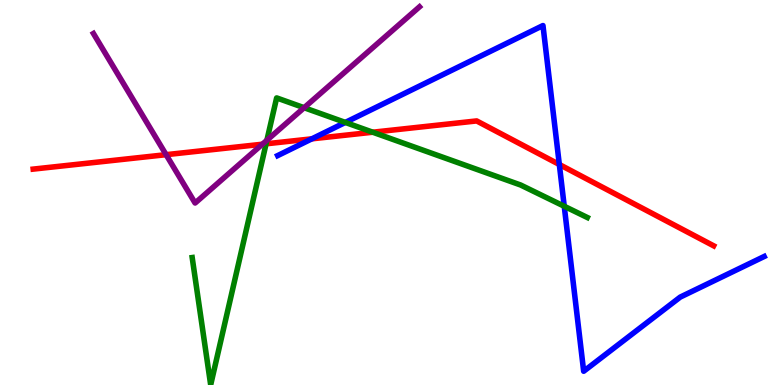[{'lines': ['blue', 'red'], 'intersections': [{'x': 4.02, 'y': 6.39}, {'x': 7.22, 'y': 5.73}]}, {'lines': ['green', 'red'], 'intersections': [{'x': 3.43, 'y': 6.26}, {'x': 4.81, 'y': 6.57}]}, {'lines': ['purple', 'red'], 'intersections': [{'x': 2.14, 'y': 5.98}, {'x': 3.39, 'y': 6.25}]}, {'lines': ['blue', 'green'], 'intersections': [{'x': 4.46, 'y': 6.82}, {'x': 7.28, 'y': 4.64}]}, {'lines': ['blue', 'purple'], 'intersections': []}, {'lines': ['green', 'purple'], 'intersections': [{'x': 3.44, 'y': 6.36}, {'x': 3.92, 'y': 7.2}]}]